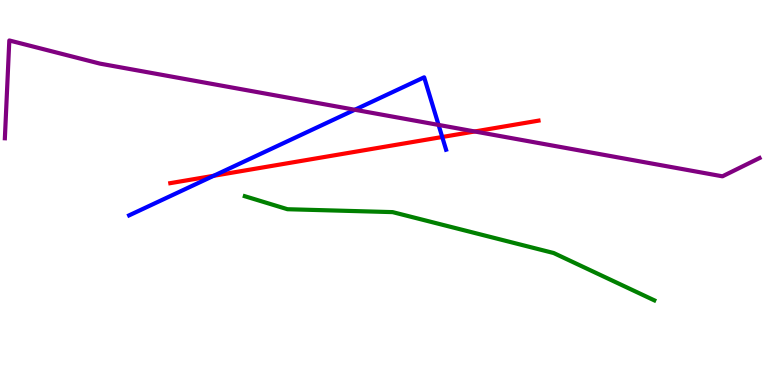[{'lines': ['blue', 'red'], 'intersections': [{'x': 2.76, 'y': 5.43}, {'x': 5.71, 'y': 6.44}]}, {'lines': ['green', 'red'], 'intersections': []}, {'lines': ['purple', 'red'], 'intersections': [{'x': 6.13, 'y': 6.59}]}, {'lines': ['blue', 'green'], 'intersections': []}, {'lines': ['blue', 'purple'], 'intersections': [{'x': 4.58, 'y': 7.15}, {'x': 5.66, 'y': 6.76}]}, {'lines': ['green', 'purple'], 'intersections': []}]